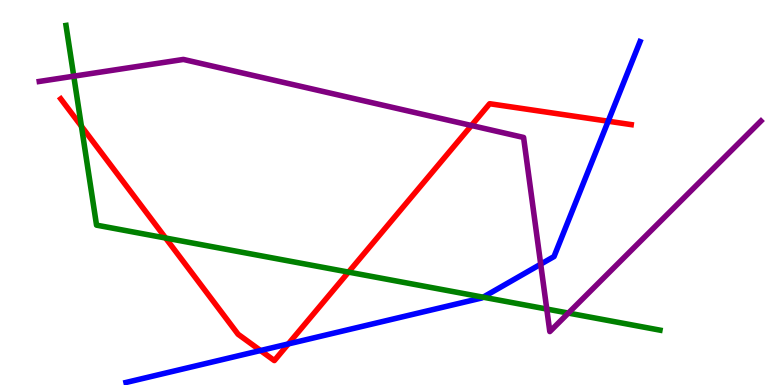[{'lines': ['blue', 'red'], 'intersections': [{'x': 3.36, 'y': 0.895}, {'x': 3.72, 'y': 1.07}, {'x': 7.85, 'y': 6.85}]}, {'lines': ['green', 'red'], 'intersections': [{'x': 1.05, 'y': 6.72}, {'x': 2.14, 'y': 3.82}, {'x': 4.5, 'y': 2.93}]}, {'lines': ['purple', 'red'], 'intersections': [{'x': 6.08, 'y': 6.74}]}, {'lines': ['blue', 'green'], 'intersections': [{'x': 6.23, 'y': 2.28}]}, {'lines': ['blue', 'purple'], 'intersections': [{'x': 6.98, 'y': 3.14}]}, {'lines': ['green', 'purple'], 'intersections': [{'x': 0.952, 'y': 8.02}, {'x': 7.06, 'y': 1.97}, {'x': 7.33, 'y': 1.87}]}]